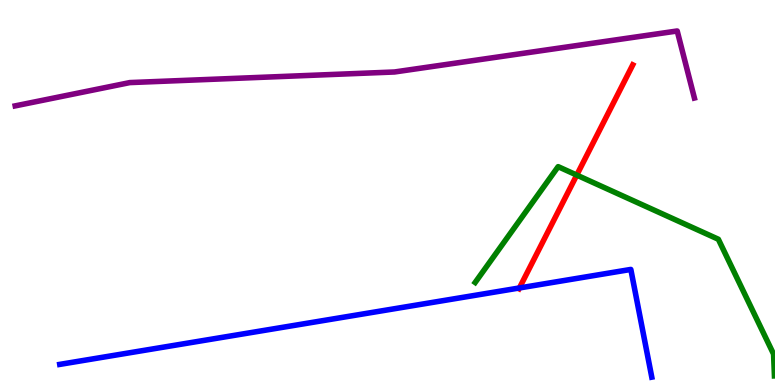[{'lines': ['blue', 'red'], 'intersections': [{'x': 6.7, 'y': 2.52}]}, {'lines': ['green', 'red'], 'intersections': [{'x': 7.44, 'y': 5.45}]}, {'lines': ['purple', 'red'], 'intersections': []}, {'lines': ['blue', 'green'], 'intersections': []}, {'lines': ['blue', 'purple'], 'intersections': []}, {'lines': ['green', 'purple'], 'intersections': []}]